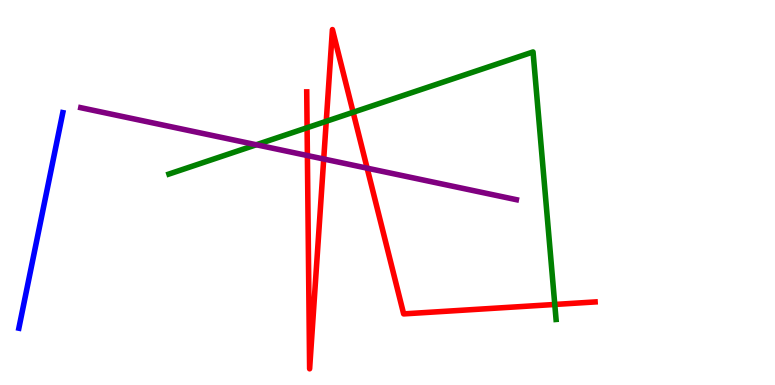[{'lines': ['blue', 'red'], 'intersections': []}, {'lines': ['green', 'red'], 'intersections': [{'x': 3.96, 'y': 6.68}, {'x': 4.21, 'y': 6.85}, {'x': 4.56, 'y': 7.08}, {'x': 7.16, 'y': 2.09}]}, {'lines': ['purple', 'red'], 'intersections': [{'x': 3.97, 'y': 5.96}, {'x': 4.18, 'y': 5.87}, {'x': 4.74, 'y': 5.63}]}, {'lines': ['blue', 'green'], 'intersections': []}, {'lines': ['blue', 'purple'], 'intersections': []}, {'lines': ['green', 'purple'], 'intersections': [{'x': 3.31, 'y': 6.24}]}]